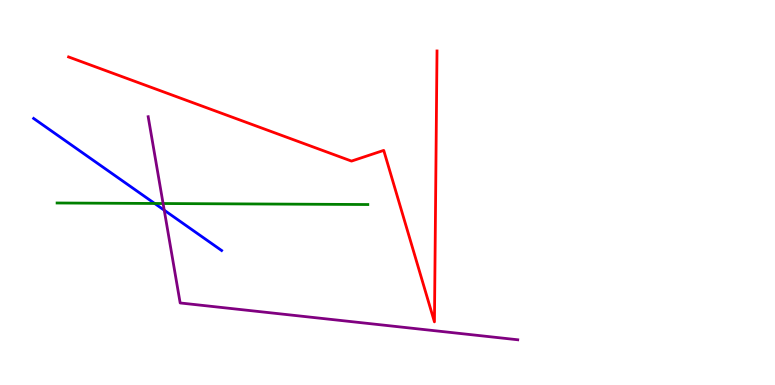[{'lines': ['blue', 'red'], 'intersections': []}, {'lines': ['green', 'red'], 'intersections': []}, {'lines': ['purple', 'red'], 'intersections': []}, {'lines': ['blue', 'green'], 'intersections': [{'x': 2.0, 'y': 4.71}]}, {'lines': ['blue', 'purple'], 'intersections': [{'x': 2.12, 'y': 4.54}]}, {'lines': ['green', 'purple'], 'intersections': [{'x': 2.1, 'y': 4.71}]}]